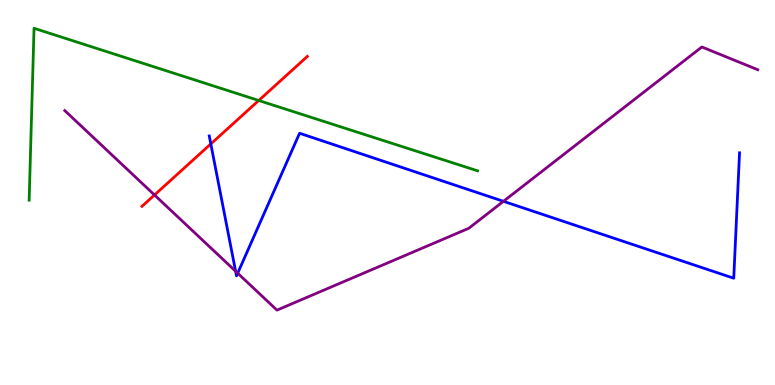[{'lines': ['blue', 'red'], 'intersections': [{'x': 2.72, 'y': 6.26}]}, {'lines': ['green', 'red'], 'intersections': [{'x': 3.34, 'y': 7.39}]}, {'lines': ['purple', 'red'], 'intersections': [{'x': 1.99, 'y': 4.94}]}, {'lines': ['blue', 'green'], 'intersections': []}, {'lines': ['blue', 'purple'], 'intersections': [{'x': 3.04, 'y': 2.95}, {'x': 3.07, 'y': 2.9}, {'x': 6.5, 'y': 4.77}]}, {'lines': ['green', 'purple'], 'intersections': []}]